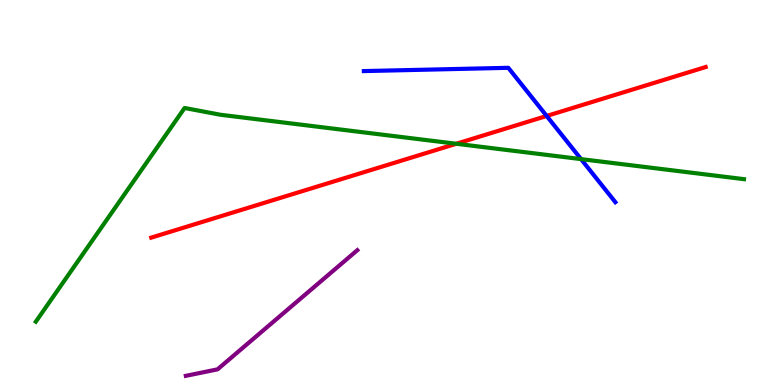[{'lines': ['blue', 'red'], 'intersections': [{'x': 7.05, 'y': 6.99}]}, {'lines': ['green', 'red'], 'intersections': [{'x': 5.89, 'y': 6.27}]}, {'lines': ['purple', 'red'], 'intersections': []}, {'lines': ['blue', 'green'], 'intersections': [{'x': 7.5, 'y': 5.87}]}, {'lines': ['blue', 'purple'], 'intersections': []}, {'lines': ['green', 'purple'], 'intersections': []}]